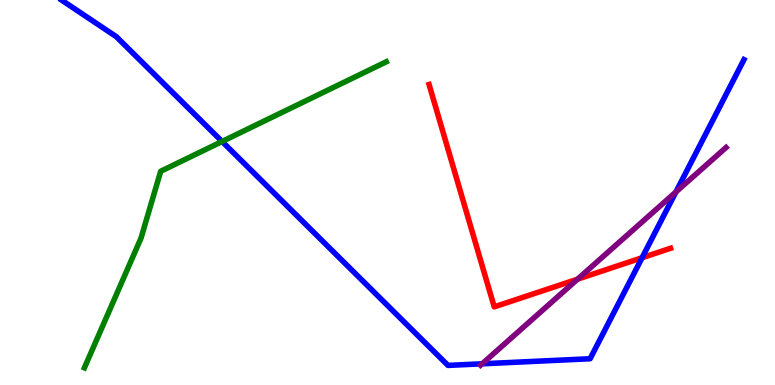[{'lines': ['blue', 'red'], 'intersections': [{'x': 8.28, 'y': 3.31}]}, {'lines': ['green', 'red'], 'intersections': []}, {'lines': ['purple', 'red'], 'intersections': [{'x': 7.45, 'y': 2.75}]}, {'lines': ['blue', 'green'], 'intersections': [{'x': 2.87, 'y': 6.32}]}, {'lines': ['blue', 'purple'], 'intersections': [{'x': 6.22, 'y': 0.551}, {'x': 8.72, 'y': 5.01}]}, {'lines': ['green', 'purple'], 'intersections': []}]